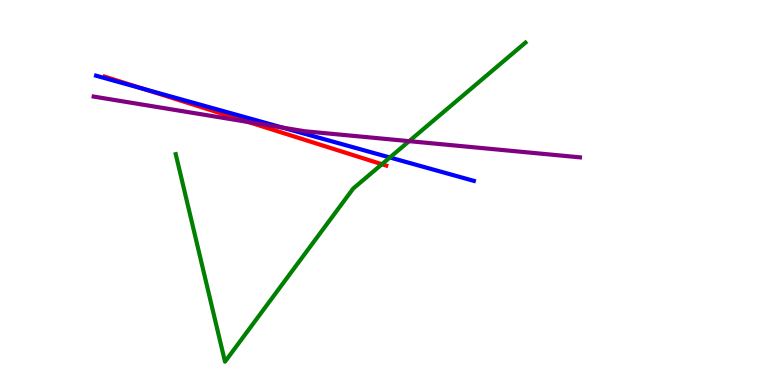[{'lines': ['blue', 'red'], 'intersections': [{'x': 1.85, 'y': 7.69}]}, {'lines': ['green', 'red'], 'intersections': [{'x': 4.93, 'y': 5.73}]}, {'lines': ['purple', 'red'], 'intersections': [{'x': 3.2, 'y': 6.83}]}, {'lines': ['blue', 'green'], 'intersections': [{'x': 5.03, 'y': 5.91}]}, {'lines': ['blue', 'purple'], 'intersections': [{'x': 3.65, 'y': 6.68}]}, {'lines': ['green', 'purple'], 'intersections': [{'x': 5.28, 'y': 6.33}]}]